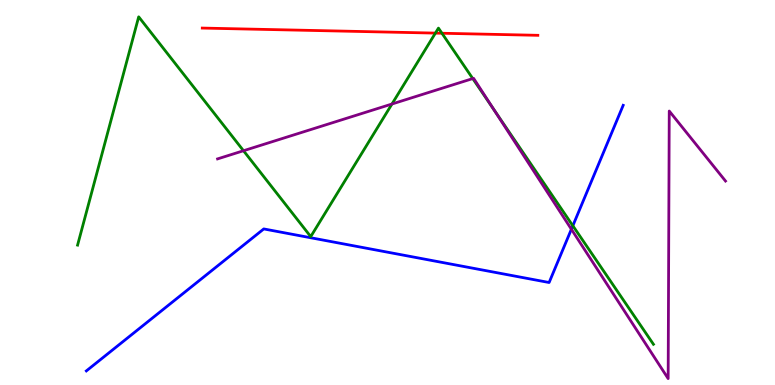[{'lines': ['blue', 'red'], 'intersections': []}, {'lines': ['green', 'red'], 'intersections': [{'x': 5.62, 'y': 9.14}, {'x': 5.7, 'y': 9.14}]}, {'lines': ['purple', 'red'], 'intersections': []}, {'lines': ['blue', 'green'], 'intersections': [{'x': 7.39, 'y': 4.14}]}, {'lines': ['blue', 'purple'], 'intersections': [{'x': 7.37, 'y': 4.05}]}, {'lines': ['green', 'purple'], 'intersections': [{'x': 3.14, 'y': 6.08}, {'x': 5.06, 'y': 7.3}, {'x': 6.1, 'y': 7.96}, {'x': 6.37, 'y': 7.16}]}]